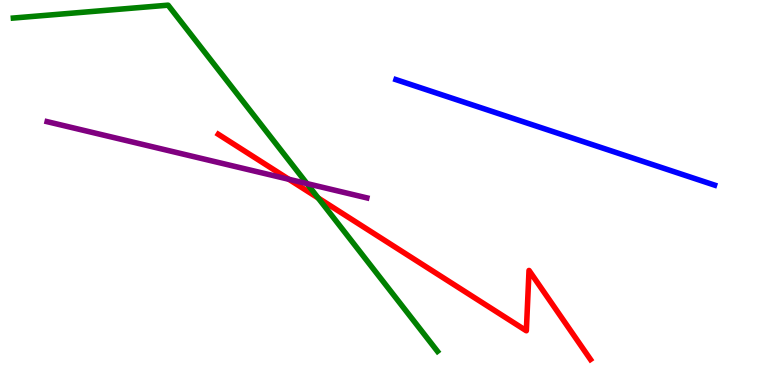[{'lines': ['blue', 'red'], 'intersections': []}, {'lines': ['green', 'red'], 'intersections': [{'x': 4.11, 'y': 4.86}]}, {'lines': ['purple', 'red'], 'intersections': [{'x': 3.73, 'y': 5.34}]}, {'lines': ['blue', 'green'], 'intersections': []}, {'lines': ['blue', 'purple'], 'intersections': []}, {'lines': ['green', 'purple'], 'intersections': [{'x': 3.96, 'y': 5.23}]}]